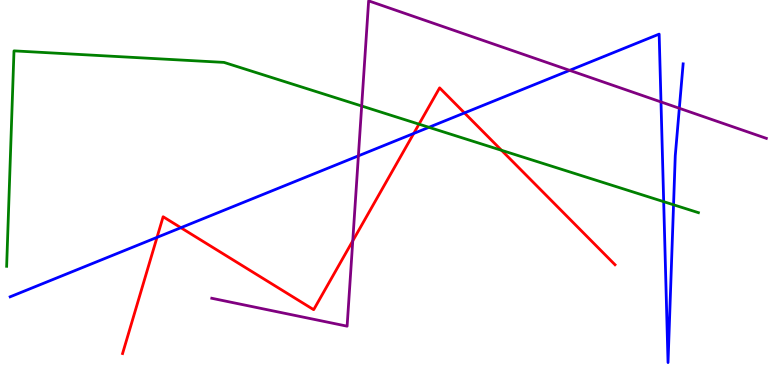[{'lines': ['blue', 'red'], 'intersections': [{'x': 2.03, 'y': 3.83}, {'x': 2.33, 'y': 4.09}, {'x': 5.34, 'y': 6.53}, {'x': 5.99, 'y': 7.07}]}, {'lines': ['green', 'red'], 'intersections': [{'x': 5.41, 'y': 6.77}, {'x': 6.47, 'y': 6.1}]}, {'lines': ['purple', 'red'], 'intersections': [{'x': 4.55, 'y': 3.74}]}, {'lines': ['blue', 'green'], 'intersections': [{'x': 5.53, 'y': 6.69}, {'x': 8.56, 'y': 4.76}, {'x': 8.69, 'y': 4.68}]}, {'lines': ['blue', 'purple'], 'intersections': [{'x': 4.62, 'y': 5.95}, {'x': 7.35, 'y': 8.17}, {'x': 8.53, 'y': 7.35}, {'x': 8.77, 'y': 7.19}]}, {'lines': ['green', 'purple'], 'intersections': [{'x': 4.67, 'y': 7.25}]}]